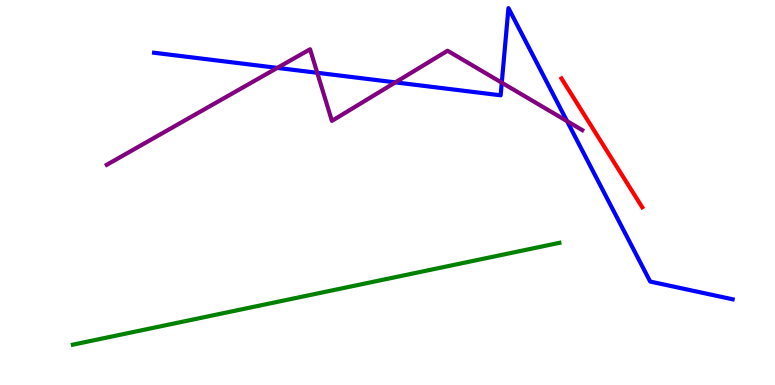[{'lines': ['blue', 'red'], 'intersections': []}, {'lines': ['green', 'red'], 'intersections': []}, {'lines': ['purple', 'red'], 'intersections': []}, {'lines': ['blue', 'green'], 'intersections': []}, {'lines': ['blue', 'purple'], 'intersections': [{'x': 3.58, 'y': 8.24}, {'x': 4.09, 'y': 8.11}, {'x': 5.1, 'y': 7.86}, {'x': 6.47, 'y': 7.85}, {'x': 7.32, 'y': 6.85}]}, {'lines': ['green', 'purple'], 'intersections': []}]